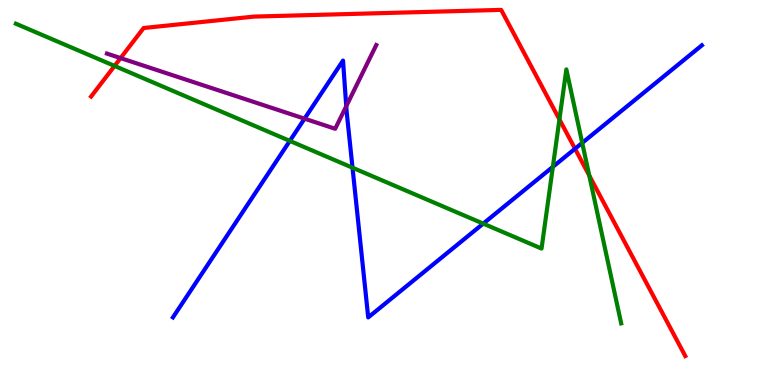[{'lines': ['blue', 'red'], 'intersections': [{'x': 7.42, 'y': 6.14}]}, {'lines': ['green', 'red'], 'intersections': [{'x': 1.48, 'y': 8.29}, {'x': 7.22, 'y': 6.9}, {'x': 7.6, 'y': 5.44}]}, {'lines': ['purple', 'red'], 'intersections': [{'x': 1.56, 'y': 8.49}]}, {'lines': ['blue', 'green'], 'intersections': [{'x': 3.74, 'y': 6.34}, {'x': 4.55, 'y': 5.64}, {'x': 6.24, 'y': 4.19}, {'x': 7.13, 'y': 5.67}, {'x': 7.51, 'y': 6.29}]}, {'lines': ['blue', 'purple'], 'intersections': [{'x': 3.93, 'y': 6.92}, {'x': 4.47, 'y': 7.24}]}, {'lines': ['green', 'purple'], 'intersections': []}]